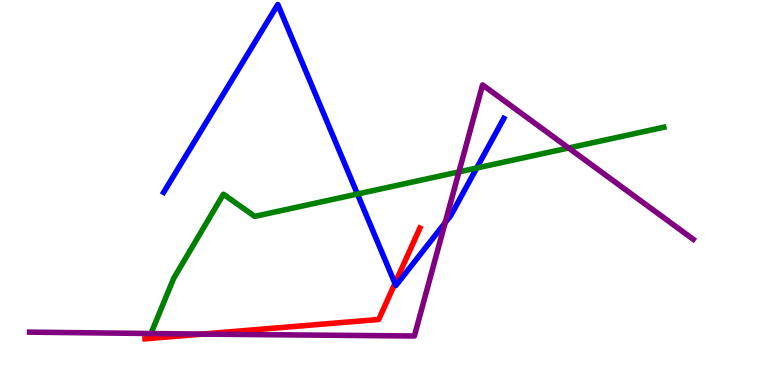[{'lines': ['blue', 'red'], 'intersections': [{'x': 5.1, 'y': 2.64}]}, {'lines': ['green', 'red'], 'intersections': []}, {'lines': ['purple', 'red'], 'intersections': [{'x': 2.61, 'y': 1.32}]}, {'lines': ['blue', 'green'], 'intersections': [{'x': 4.61, 'y': 4.96}, {'x': 6.15, 'y': 5.64}]}, {'lines': ['blue', 'purple'], 'intersections': [{'x': 5.74, 'y': 4.21}]}, {'lines': ['green', 'purple'], 'intersections': [{'x': 5.92, 'y': 5.54}, {'x': 7.34, 'y': 6.16}]}]